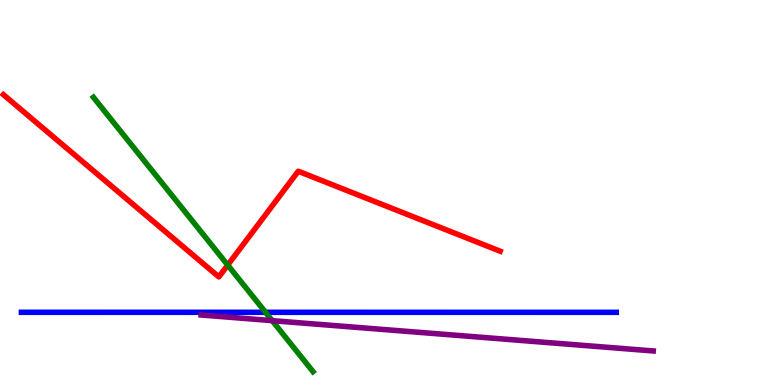[{'lines': ['blue', 'red'], 'intersections': []}, {'lines': ['green', 'red'], 'intersections': [{'x': 2.94, 'y': 3.11}]}, {'lines': ['purple', 'red'], 'intersections': []}, {'lines': ['blue', 'green'], 'intersections': [{'x': 3.43, 'y': 1.89}]}, {'lines': ['blue', 'purple'], 'intersections': []}, {'lines': ['green', 'purple'], 'intersections': [{'x': 3.51, 'y': 1.67}]}]